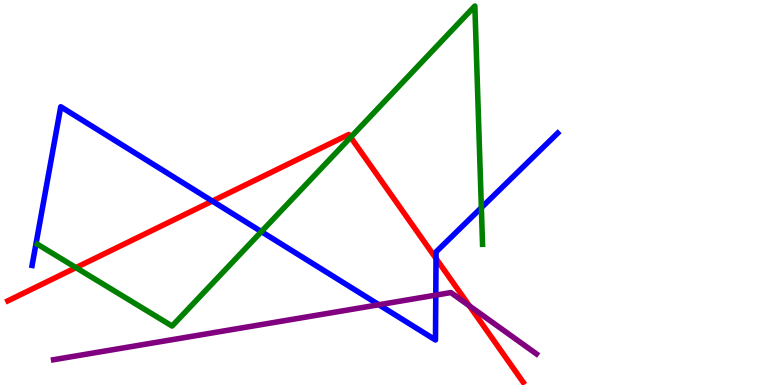[{'lines': ['blue', 'red'], 'intersections': [{'x': 2.74, 'y': 4.78}, {'x': 5.63, 'y': 3.29}]}, {'lines': ['green', 'red'], 'intersections': [{'x': 0.98, 'y': 3.05}, {'x': 4.52, 'y': 6.43}]}, {'lines': ['purple', 'red'], 'intersections': [{'x': 6.06, 'y': 2.06}]}, {'lines': ['blue', 'green'], 'intersections': [{'x': 3.37, 'y': 3.98}, {'x': 6.21, 'y': 4.61}]}, {'lines': ['blue', 'purple'], 'intersections': [{'x': 4.89, 'y': 2.08}, {'x': 5.62, 'y': 2.33}]}, {'lines': ['green', 'purple'], 'intersections': []}]